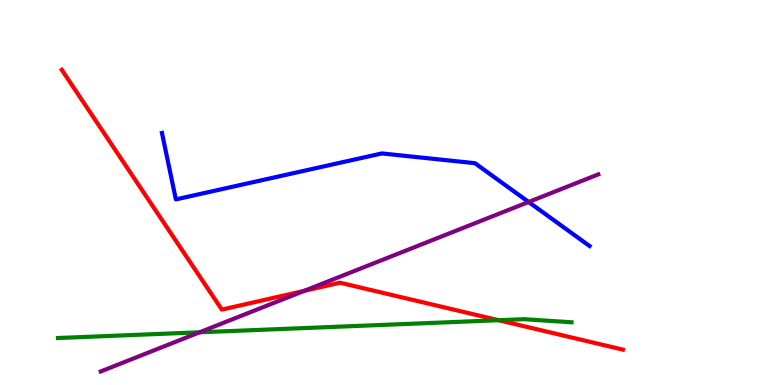[{'lines': ['blue', 'red'], 'intersections': []}, {'lines': ['green', 'red'], 'intersections': [{'x': 6.43, 'y': 1.68}]}, {'lines': ['purple', 'red'], 'intersections': [{'x': 3.93, 'y': 2.45}]}, {'lines': ['blue', 'green'], 'intersections': []}, {'lines': ['blue', 'purple'], 'intersections': [{'x': 6.82, 'y': 4.75}]}, {'lines': ['green', 'purple'], 'intersections': [{'x': 2.58, 'y': 1.37}]}]